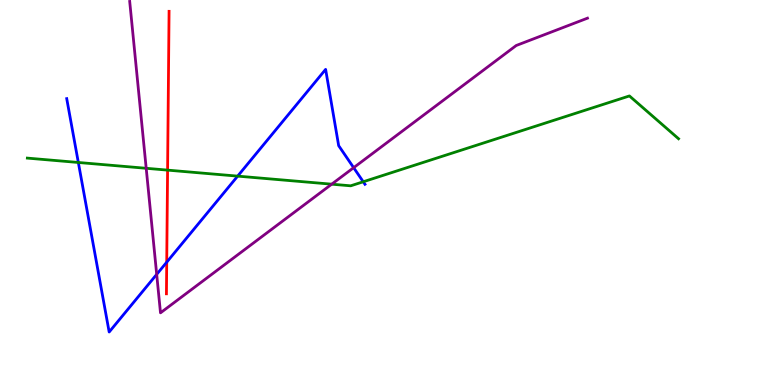[{'lines': ['blue', 'red'], 'intersections': [{'x': 2.15, 'y': 3.19}]}, {'lines': ['green', 'red'], 'intersections': [{'x': 2.16, 'y': 5.58}]}, {'lines': ['purple', 'red'], 'intersections': []}, {'lines': ['blue', 'green'], 'intersections': [{'x': 1.01, 'y': 5.78}, {'x': 3.07, 'y': 5.43}, {'x': 4.69, 'y': 5.28}]}, {'lines': ['blue', 'purple'], 'intersections': [{'x': 2.02, 'y': 2.87}, {'x': 4.56, 'y': 5.64}]}, {'lines': ['green', 'purple'], 'intersections': [{'x': 1.89, 'y': 5.63}, {'x': 4.28, 'y': 5.22}]}]